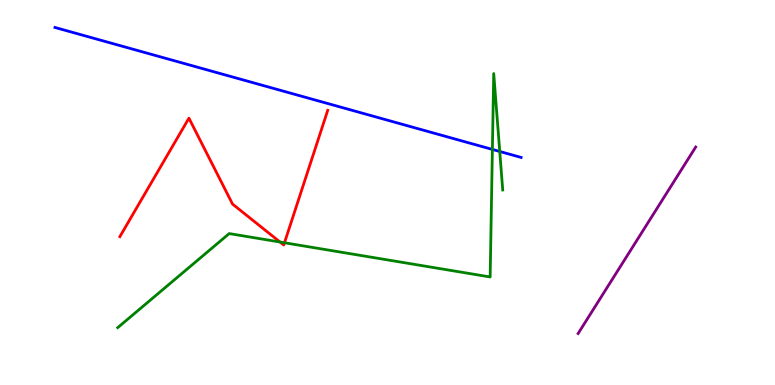[{'lines': ['blue', 'red'], 'intersections': []}, {'lines': ['green', 'red'], 'intersections': [{'x': 3.61, 'y': 3.71}, {'x': 3.67, 'y': 3.69}]}, {'lines': ['purple', 'red'], 'intersections': []}, {'lines': ['blue', 'green'], 'intersections': [{'x': 6.35, 'y': 6.12}, {'x': 6.45, 'y': 6.07}]}, {'lines': ['blue', 'purple'], 'intersections': []}, {'lines': ['green', 'purple'], 'intersections': []}]